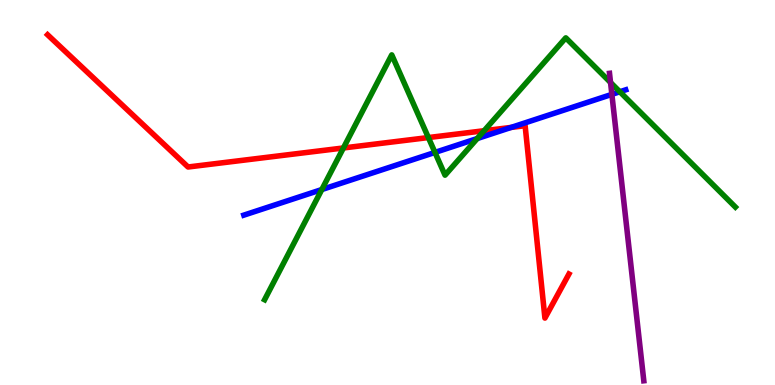[{'lines': ['blue', 'red'], 'intersections': [{'x': 6.6, 'y': 6.69}]}, {'lines': ['green', 'red'], 'intersections': [{'x': 4.43, 'y': 6.16}, {'x': 5.53, 'y': 6.43}, {'x': 6.25, 'y': 6.6}]}, {'lines': ['purple', 'red'], 'intersections': []}, {'lines': ['blue', 'green'], 'intersections': [{'x': 4.15, 'y': 5.08}, {'x': 5.61, 'y': 6.04}, {'x': 6.16, 'y': 6.4}, {'x': 8.0, 'y': 7.62}]}, {'lines': ['blue', 'purple'], 'intersections': [{'x': 7.9, 'y': 7.55}]}, {'lines': ['green', 'purple'], 'intersections': [{'x': 7.88, 'y': 7.86}]}]